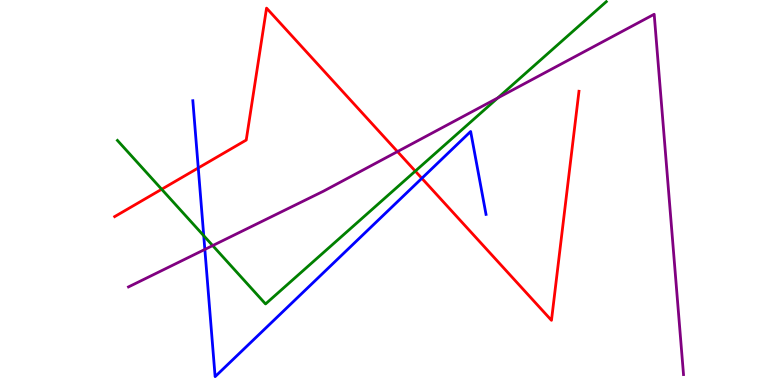[{'lines': ['blue', 'red'], 'intersections': [{'x': 2.56, 'y': 5.64}, {'x': 5.44, 'y': 5.37}]}, {'lines': ['green', 'red'], 'intersections': [{'x': 2.09, 'y': 5.08}, {'x': 5.36, 'y': 5.56}]}, {'lines': ['purple', 'red'], 'intersections': [{'x': 5.13, 'y': 6.06}]}, {'lines': ['blue', 'green'], 'intersections': [{'x': 2.63, 'y': 3.88}]}, {'lines': ['blue', 'purple'], 'intersections': [{'x': 2.64, 'y': 3.52}]}, {'lines': ['green', 'purple'], 'intersections': [{'x': 2.74, 'y': 3.62}, {'x': 6.42, 'y': 7.46}]}]